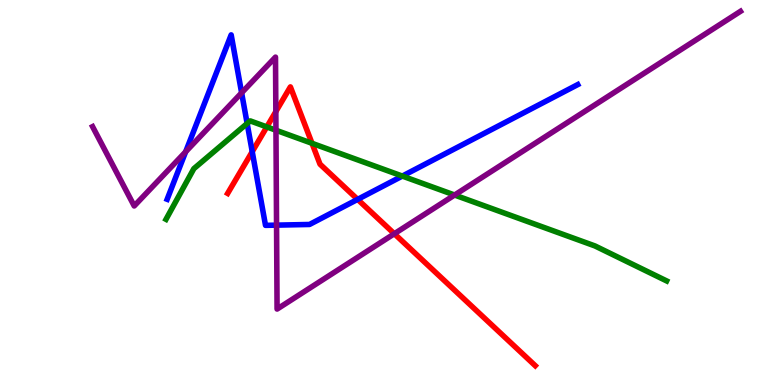[{'lines': ['blue', 'red'], 'intersections': [{'x': 3.25, 'y': 6.06}, {'x': 4.61, 'y': 4.82}]}, {'lines': ['green', 'red'], 'intersections': [{'x': 3.44, 'y': 6.7}, {'x': 4.03, 'y': 6.28}]}, {'lines': ['purple', 'red'], 'intersections': [{'x': 3.56, 'y': 7.1}, {'x': 5.09, 'y': 3.93}]}, {'lines': ['blue', 'green'], 'intersections': [{'x': 3.19, 'y': 6.79}, {'x': 5.19, 'y': 5.43}]}, {'lines': ['blue', 'purple'], 'intersections': [{'x': 2.4, 'y': 6.06}, {'x': 3.12, 'y': 7.59}, {'x': 3.57, 'y': 4.15}]}, {'lines': ['green', 'purple'], 'intersections': [{'x': 3.56, 'y': 6.62}, {'x': 5.87, 'y': 4.93}]}]